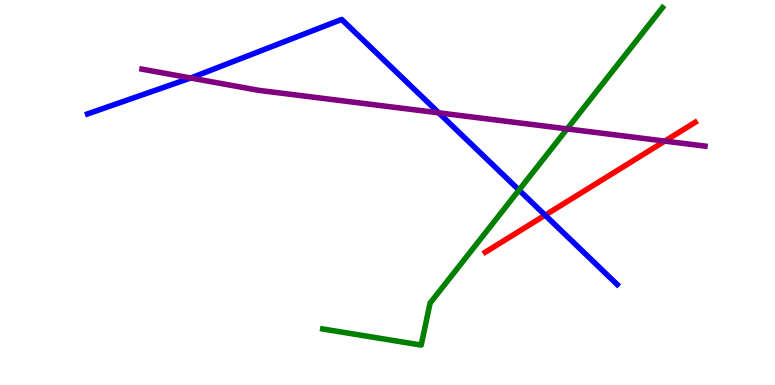[{'lines': ['blue', 'red'], 'intersections': [{'x': 7.03, 'y': 4.41}]}, {'lines': ['green', 'red'], 'intersections': []}, {'lines': ['purple', 'red'], 'intersections': [{'x': 8.58, 'y': 6.34}]}, {'lines': ['blue', 'green'], 'intersections': [{'x': 6.7, 'y': 5.06}]}, {'lines': ['blue', 'purple'], 'intersections': [{'x': 2.46, 'y': 7.97}, {'x': 5.66, 'y': 7.07}]}, {'lines': ['green', 'purple'], 'intersections': [{'x': 7.32, 'y': 6.65}]}]